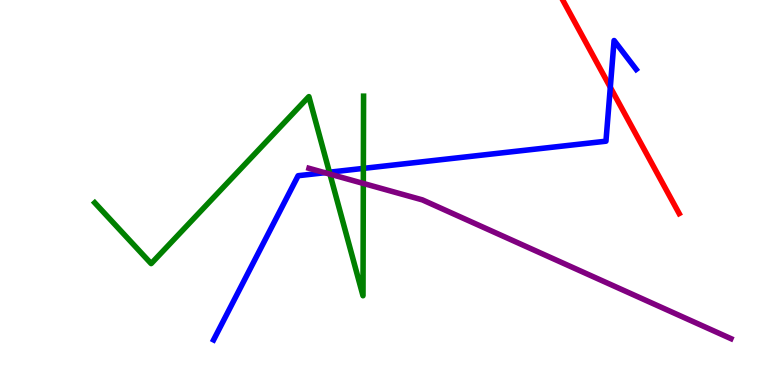[{'lines': ['blue', 'red'], 'intersections': [{'x': 7.87, 'y': 7.73}]}, {'lines': ['green', 'red'], 'intersections': []}, {'lines': ['purple', 'red'], 'intersections': []}, {'lines': ['blue', 'green'], 'intersections': [{'x': 4.25, 'y': 5.53}, {'x': 4.69, 'y': 5.63}]}, {'lines': ['blue', 'purple'], 'intersections': [{'x': 4.19, 'y': 5.51}]}, {'lines': ['green', 'purple'], 'intersections': [{'x': 4.26, 'y': 5.48}, {'x': 4.69, 'y': 5.24}]}]